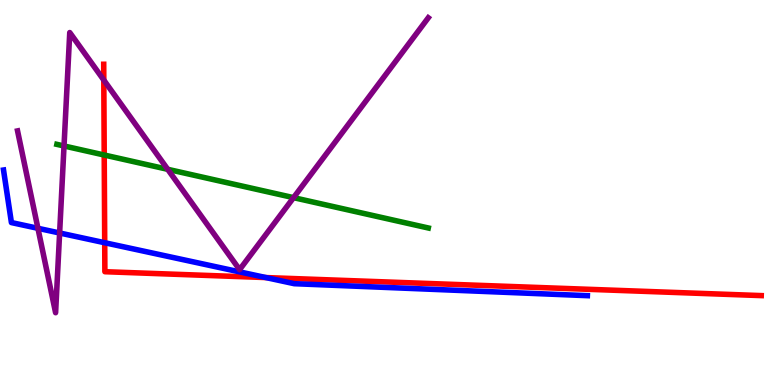[{'lines': ['blue', 'red'], 'intersections': [{'x': 1.35, 'y': 3.7}, {'x': 3.43, 'y': 2.79}]}, {'lines': ['green', 'red'], 'intersections': [{'x': 1.34, 'y': 5.97}]}, {'lines': ['purple', 'red'], 'intersections': [{'x': 1.34, 'y': 7.92}]}, {'lines': ['blue', 'green'], 'intersections': []}, {'lines': ['blue', 'purple'], 'intersections': [{'x': 0.489, 'y': 4.07}, {'x': 0.769, 'y': 3.95}]}, {'lines': ['green', 'purple'], 'intersections': [{'x': 0.826, 'y': 6.21}, {'x': 2.16, 'y': 5.6}, {'x': 3.79, 'y': 4.87}]}]